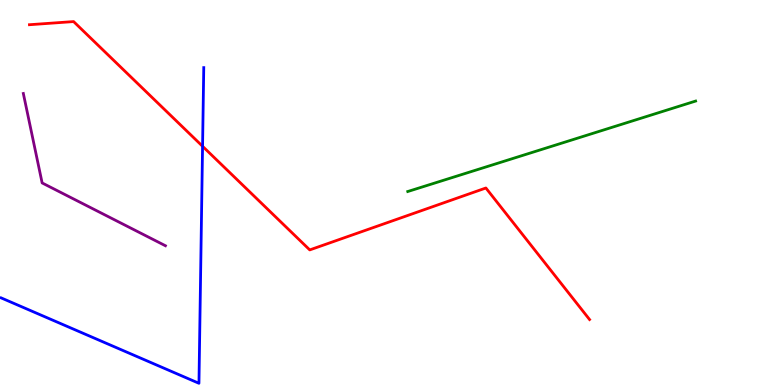[{'lines': ['blue', 'red'], 'intersections': [{'x': 2.61, 'y': 6.2}]}, {'lines': ['green', 'red'], 'intersections': []}, {'lines': ['purple', 'red'], 'intersections': []}, {'lines': ['blue', 'green'], 'intersections': []}, {'lines': ['blue', 'purple'], 'intersections': []}, {'lines': ['green', 'purple'], 'intersections': []}]